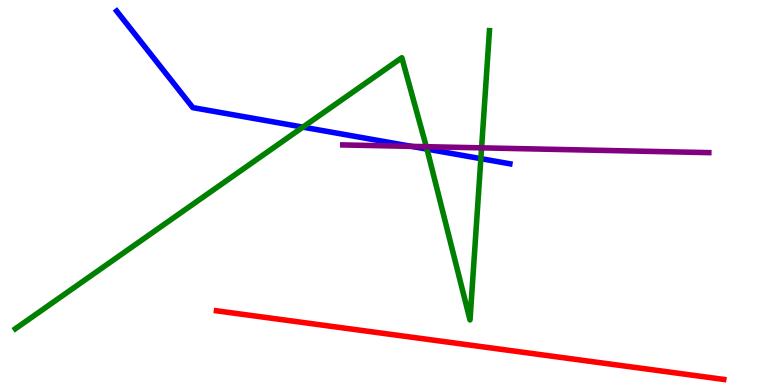[{'lines': ['blue', 'red'], 'intersections': []}, {'lines': ['green', 'red'], 'intersections': []}, {'lines': ['purple', 'red'], 'intersections': []}, {'lines': ['blue', 'green'], 'intersections': [{'x': 3.91, 'y': 6.7}, {'x': 5.51, 'y': 6.13}, {'x': 6.2, 'y': 5.88}]}, {'lines': ['blue', 'purple'], 'intersections': [{'x': 5.31, 'y': 6.2}]}, {'lines': ['green', 'purple'], 'intersections': [{'x': 5.5, 'y': 6.19}, {'x': 6.21, 'y': 6.16}]}]